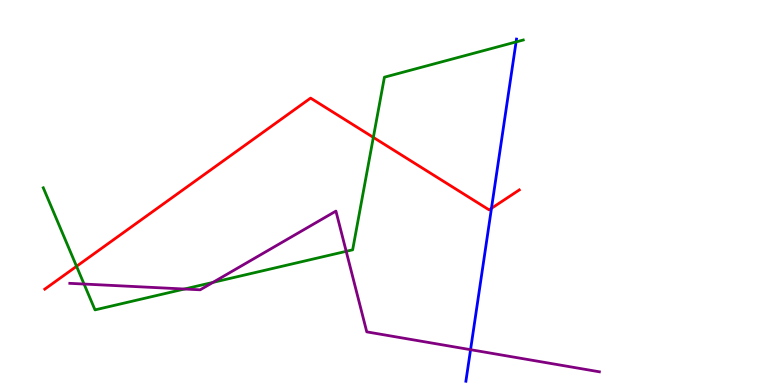[{'lines': ['blue', 'red'], 'intersections': [{'x': 6.34, 'y': 4.59}]}, {'lines': ['green', 'red'], 'intersections': [{'x': 0.988, 'y': 3.08}, {'x': 4.82, 'y': 6.43}]}, {'lines': ['purple', 'red'], 'intersections': []}, {'lines': ['blue', 'green'], 'intersections': [{'x': 6.66, 'y': 8.91}]}, {'lines': ['blue', 'purple'], 'intersections': [{'x': 6.07, 'y': 0.917}]}, {'lines': ['green', 'purple'], 'intersections': [{'x': 1.08, 'y': 2.62}, {'x': 2.38, 'y': 2.49}, {'x': 2.75, 'y': 2.67}, {'x': 4.47, 'y': 3.47}]}]